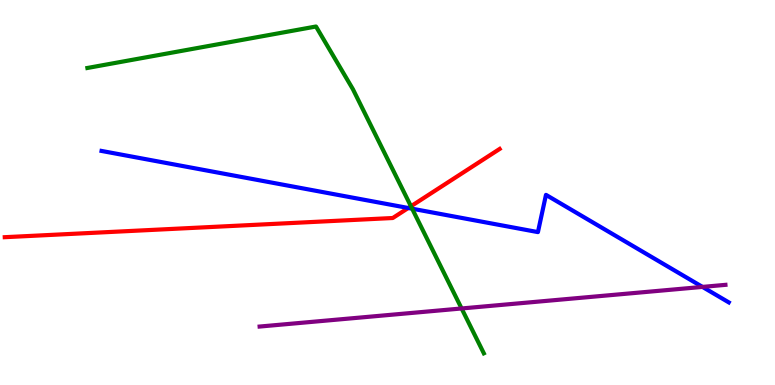[{'lines': ['blue', 'red'], 'intersections': [{'x': 5.27, 'y': 4.6}]}, {'lines': ['green', 'red'], 'intersections': [{'x': 5.3, 'y': 4.64}]}, {'lines': ['purple', 'red'], 'intersections': []}, {'lines': ['blue', 'green'], 'intersections': [{'x': 5.32, 'y': 4.58}]}, {'lines': ['blue', 'purple'], 'intersections': [{'x': 9.06, 'y': 2.55}]}, {'lines': ['green', 'purple'], 'intersections': [{'x': 5.96, 'y': 1.99}]}]